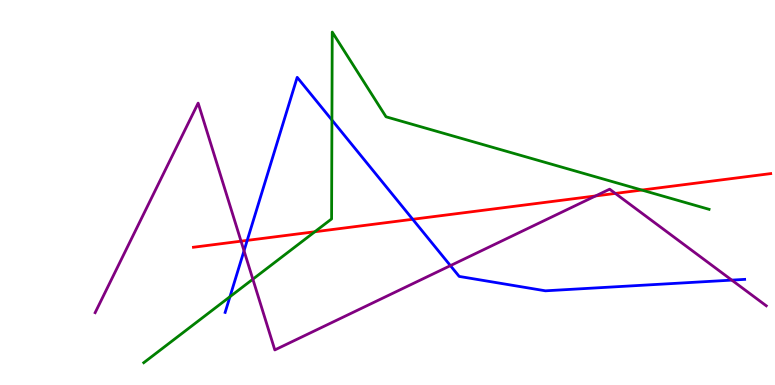[{'lines': ['blue', 'red'], 'intersections': [{'x': 3.19, 'y': 3.76}, {'x': 5.33, 'y': 4.3}]}, {'lines': ['green', 'red'], 'intersections': [{'x': 4.06, 'y': 3.98}, {'x': 8.28, 'y': 5.06}]}, {'lines': ['purple', 'red'], 'intersections': [{'x': 3.11, 'y': 3.74}, {'x': 7.68, 'y': 4.91}, {'x': 7.94, 'y': 4.98}]}, {'lines': ['blue', 'green'], 'intersections': [{'x': 2.97, 'y': 2.29}, {'x': 4.28, 'y': 6.88}]}, {'lines': ['blue', 'purple'], 'intersections': [{'x': 3.15, 'y': 3.49}, {'x': 5.81, 'y': 3.1}, {'x': 9.44, 'y': 2.72}]}, {'lines': ['green', 'purple'], 'intersections': [{'x': 3.26, 'y': 2.75}]}]